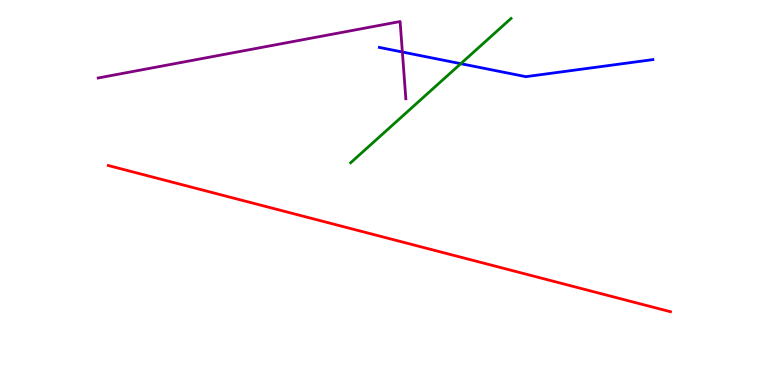[{'lines': ['blue', 'red'], 'intersections': []}, {'lines': ['green', 'red'], 'intersections': []}, {'lines': ['purple', 'red'], 'intersections': []}, {'lines': ['blue', 'green'], 'intersections': [{'x': 5.95, 'y': 8.35}]}, {'lines': ['blue', 'purple'], 'intersections': [{'x': 5.19, 'y': 8.65}]}, {'lines': ['green', 'purple'], 'intersections': []}]